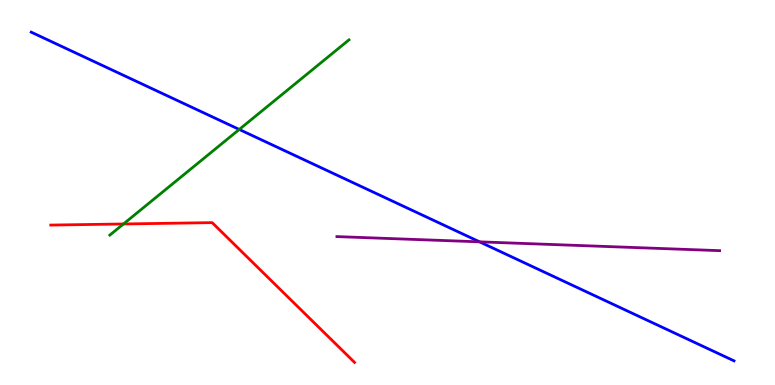[{'lines': ['blue', 'red'], 'intersections': []}, {'lines': ['green', 'red'], 'intersections': [{'x': 1.59, 'y': 4.18}]}, {'lines': ['purple', 'red'], 'intersections': []}, {'lines': ['blue', 'green'], 'intersections': [{'x': 3.09, 'y': 6.64}]}, {'lines': ['blue', 'purple'], 'intersections': [{'x': 6.19, 'y': 3.72}]}, {'lines': ['green', 'purple'], 'intersections': []}]